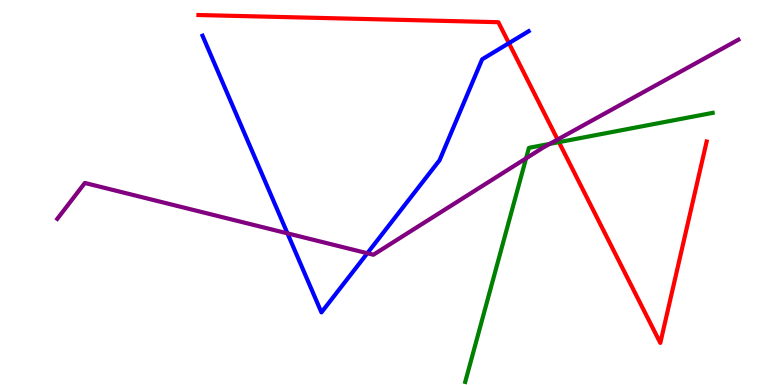[{'lines': ['blue', 'red'], 'intersections': [{'x': 6.57, 'y': 8.88}]}, {'lines': ['green', 'red'], 'intersections': [{'x': 7.21, 'y': 6.31}]}, {'lines': ['purple', 'red'], 'intersections': [{'x': 7.19, 'y': 6.38}]}, {'lines': ['blue', 'green'], 'intersections': []}, {'lines': ['blue', 'purple'], 'intersections': [{'x': 3.71, 'y': 3.94}, {'x': 4.74, 'y': 3.42}]}, {'lines': ['green', 'purple'], 'intersections': [{'x': 6.79, 'y': 5.89}, {'x': 7.09, 'y': 6.26}]}]